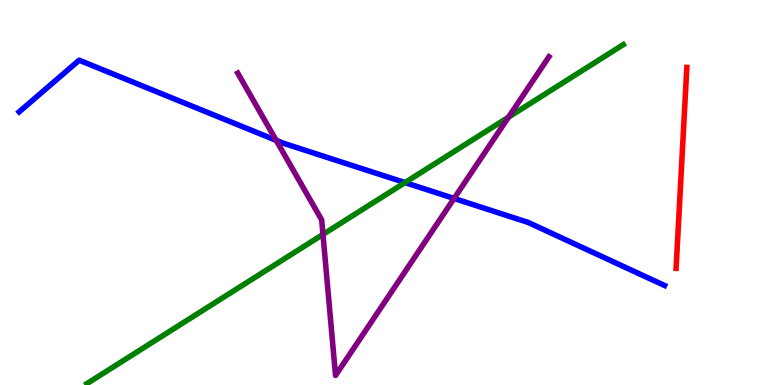[{'lines': ['blue', 'red'], 'intersections': []}, {'lines': ['green', 'red'], 'intersections': []}, {'lines': ['purple', 'red'], 'intersections': []}, {'lines': ['blue', 'green'], 'intersections': [{'x': 5.23, 'y': 5.26}]}, {'lines': ['blue', 'purple'], 'intersections': [{'x': 3.56, 'y': 6.35}, {'x': 5.86, 'y': 4.85}]}, {'lines': ['green', 'purple'], 'intersections': [{'x': 4.17, 'y': 3.91}, {'x': 6.56, 'y': 6.96}]}]